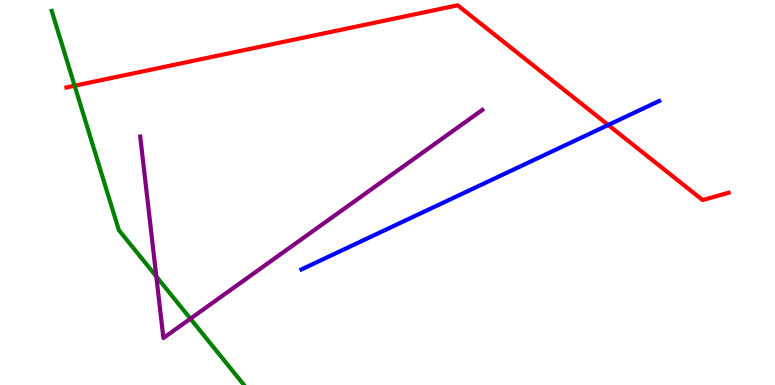[{'lines': ['blue', 'red'], 'intersections': [{'x': 7.85, 'y': 6.75}]}, {'lines': ['green', 'red'], 'intersections': [{'x': 0.963, 'y': 7.77}]}, {'lines': ['purple', 'red'], 'intersections': []}, {'lines': ['blue', 'green'], 'intersections': []}, {'lines': ['blue', 'purple'], 'intersections': []}, {'lines': ['green', 'purple'], 'intersections': [{'x': 2.02, 'y': 2.82}, {'x': 2.46, 'y': 1.72}]}]